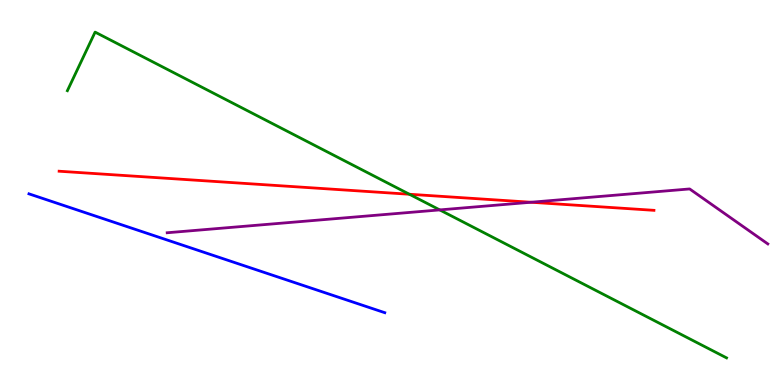[{'lines': ['blue', 'red'], 'intersections': []}, {'lines': ['green', 'red'], 'intersections': [{'x': 5.28, 'y': 4.95}]}, {'lines': ['purple', 'red'], 'intersections': [{'x': 6.85, 'y': 4.75}]}, {'lines': ['blue', 'green'], 'intersections': []}, {'lines': ['blue', 'purple'], 'intersections': []}, {'lines': ['green', 'purple'], 'intersections': [{'x': 5.67, 'y': 4.55}]}]